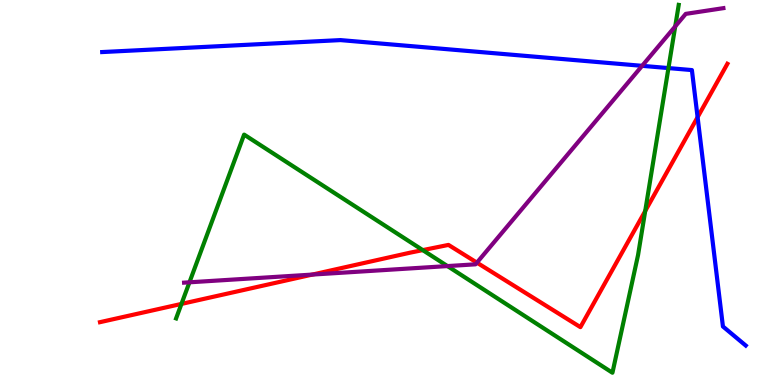[{'lines': ['blue', 'red'], 'intersections': [{'x': 9.0, 'y': 6.96}]}, {'lines': ['green', 'red'], 'intersections': [{'x': 2.34, 'y': 2.11}, {'x': 5.45, 'y': 3.5}, {'x': 8.33, 'y': 4.52}]}, {'lines': ['purple', 'red'], 'intersections': [{'x': 4.03, 'y': 2.87}, {'x': 6.15, 'y': 3.18}]}, {'lines': ['blue', 'green'], 'intersections': [{'x': 8.63, 'y': 8.23}]}, {'lines': ['blue', 'purple'], 'intersections': [{'x': 8.29, 'y': 8.29}]}, {'lines': ['green', 'purple'], 'intersections': [{'x': 2.44, 'y': 2.67}, {'x': 5.77, 'y': 3.09}, {'x': 8.71, 'y': 9.31}]}]